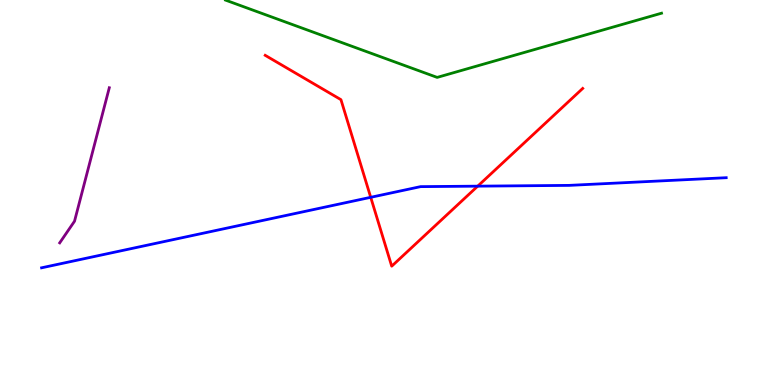[{'lines': ['blue', 'red'], 'intersections': [{'x': 4.78, 'y': 4.87}, {'x': 6.16, 'y': 5.16}]}, {'lines': ['green', 'red'], 'intersections': []}, {'lines': ['purple', 'red'], 'intersections': []}, {'lines': ['blue', 'green'], 'intersections': []}, {'lines': ['blue', 'purple'], 'intersections': []}, {'lines': ['green', 'purple'], 'intersections': []}]